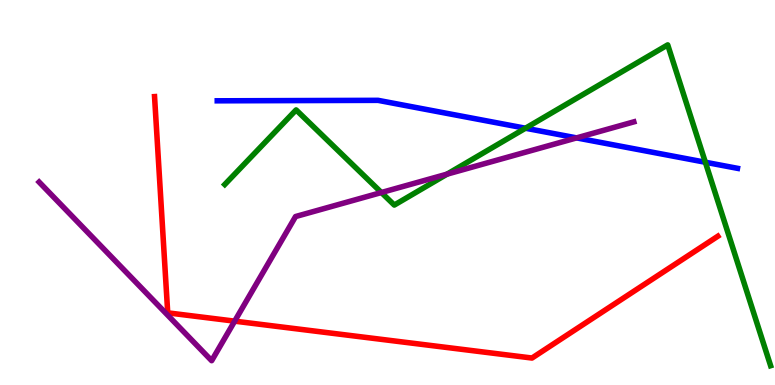[{'lines': ['blue', 'red'], 'intersections': []}, {'lines': ['green', 'red'], 'intersections': []}, {'lines': ['purple', 'red'], 'intersections': [{'x': 3.03, 'y': 1.66}]}, {'lines': ['blue', 'green'], 'intersections': [{'x': 6.78, 'y': 6.67}, {'x': 9.1, 'y': 5.79}]}, {'lines': ['blue', 'purple'], 'intersections': [{'x': 7.44, 'y': 6.42}]}, {'lines': ['green', 'purple'], 'intersections': [{'x': 4.92, 'y': 5.0}, {'x': 5.77, 'y': 5.48}]}]